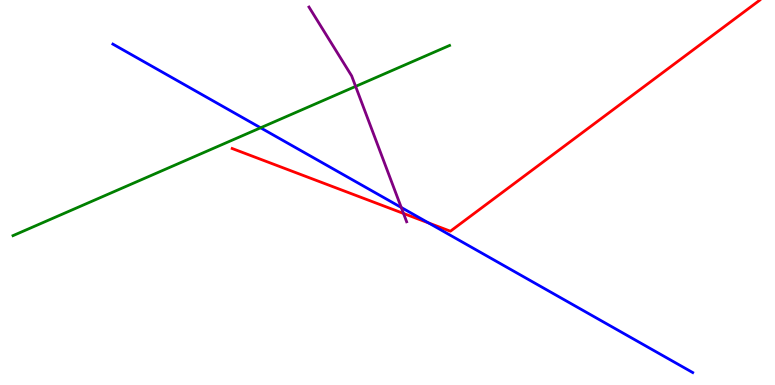[{'lines': ['blue', 'red'], 'intersections': [{'x': 5.53, 'y': 4.21}]}, {'lines': ['green', 'red'], 'intersections': []}, {'lines': ['purple', 'red'], 'intersections': [{'x': 5.21, 'y': 4.46}]}, {'lines': ['blue', 'green'], 'intersections': [{'x': 3.36, 'y': 6.68}]}, {'lines': ['blue', 'purple'], 'intersections': [{'x': 5.18, 'y': 4.61}]}, {'lines': ['green', 'purple'], 'intersections': [{'x': 4.59, 'y': 7.76}]}]